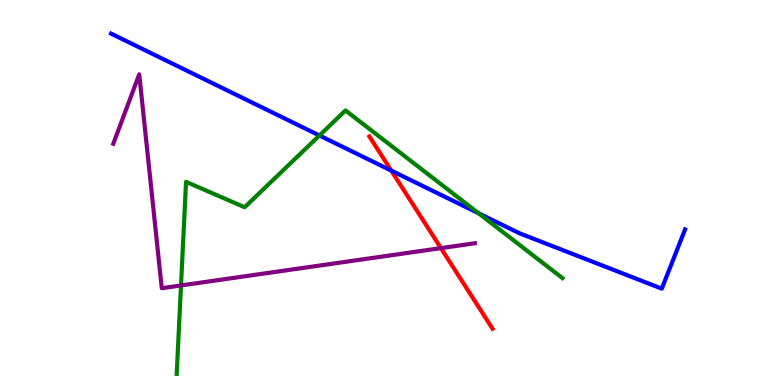[{'lines': ['blue', 'red'], 'intersections': [{'x': 5.05, 'y': 5.57}]}, {'lines': ['green', 'red'], 'intersections': []}, {'lines': ['purple', 'red'], 'intersections': [{'x': 5.69, 'y': 3.56}]}, {'lines': ['blue', 'green'], 'intersections': [{'x': 4.12, 'y': 6.48}, {'x': 6.18, 'y': 4.46}]}, {'lines': ['blue', 'purple'], 'intersections': []}, {'lines': ['green', 'purple'], 'intersections': [{'x': 2.34, 'y': 2.59}]}]